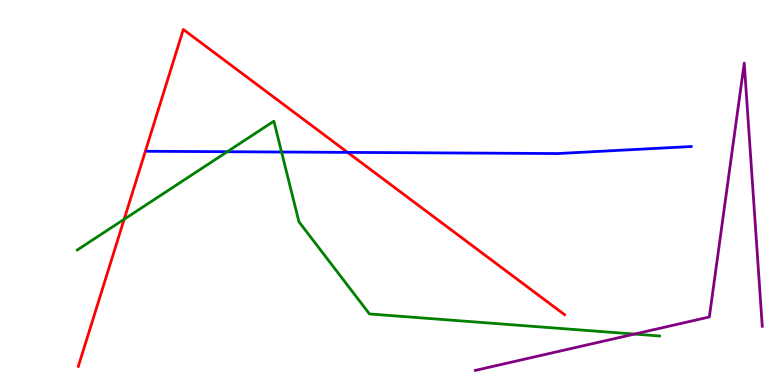[{'lines': ['blue', 'red'], 'intersections': [{'x': 4.49, 'y': 6.04}]}, {'lines': ['green', 'red'], 'intersections': [{'x': 1.6, 'y': 4.3}]}, {'lines': ['purple', 'red'], 'intersections': []}, {'lines': ['blue', 'green'], 'intersections': [{'x': 2.93, 'y': 6.06}, {'x': 3.63, 'y': 6.05}]}, {'lines': ['blue', 'purple'], 'intersections': []}, {'lines': ['green', 'purple'], 'intersections': [{'x': 8.19, 'y': 1.32}]}]